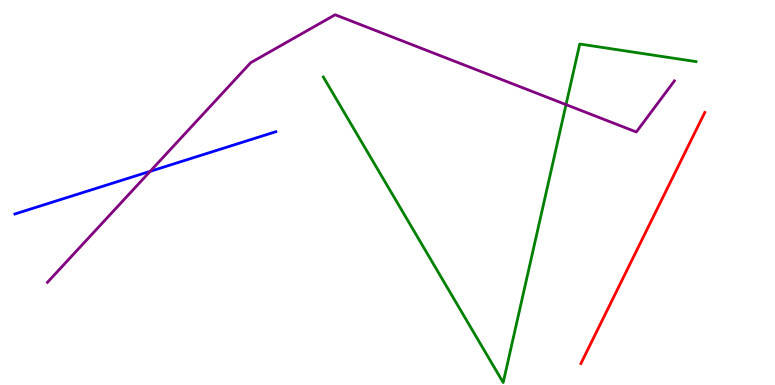[{'lines': ['blue', 'red'], 'intersections': []}, {'lines': ['green', 'red'], 'intersections': []}, {'lines': ['purple', 'red'], 'intersections': []}, {'lines': ['blue', 'green'], 'intersections': []}, {'lines': ['blue', 'purple'], 'intersections': [{'x': 1.94, 'y': 5.55}]}, {'lines': ['green', 'purple'], 'intersections': [{'x': 7.3, 'y': 7.28}]}]